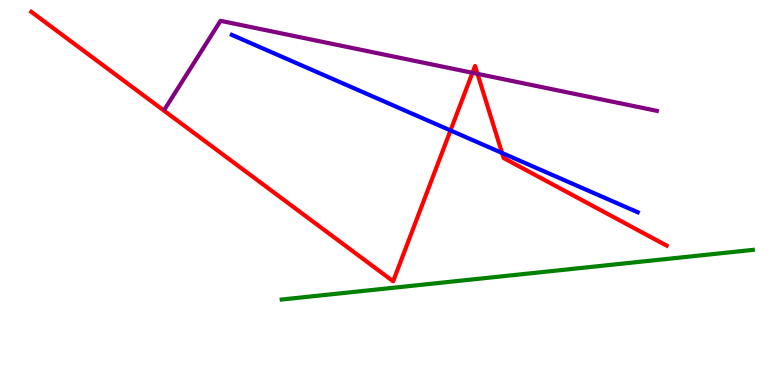[{'lines': ['blue', 'red'], 'intersections': [{'x': 5.81, 'y': 6.61}, {'x': 6.48, 'y': 6.03}]}, {'lines': ['green', 'red'], 'intersections': []}, {'lines': ['purple', 'red'], 'intersections': [{'x': 6.1, 'y': 8.11}, {'x': 6.16, 'y': 8.08}]}, {'lines': ['blue', 'green'], 'intersections': []}, {'lines': ['blue', 'purple'], 'intersections': []}, {'lines': ['green', 'purple'], 'intersections': []}]